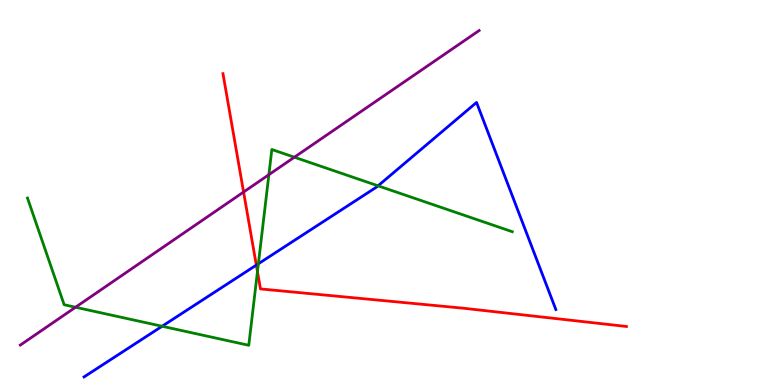[{'lines': ['blue', 'red'], 'intersections': [{'x': 3.31, 'y': 3.11}]}, {'lines': ['green', 'red'], 'intersections': [{'x': 3.32, 'y': 2.95}]}, {'lines': ['purple', 'red'], 'intersections': [{'x': 3.14, 'y': 5.01}]}, {'lines': ['blue', 'green'], 'intersections': [{'x': 2.09, 'y': 1.53}, {'x': 3.33, 'y': 3.15}, {'x': 4.88, 'y': 5.17}]}, {'lines': ['blue', 'purple'], 'intersections': []}, {'lines': ['green', 'purple'], 'intersections': [{'x': 0.975, 'y': 2.02}, {'x': 3.47, 'y': 5.46}, {'x': 3.8, 'y': 5.92}]}]